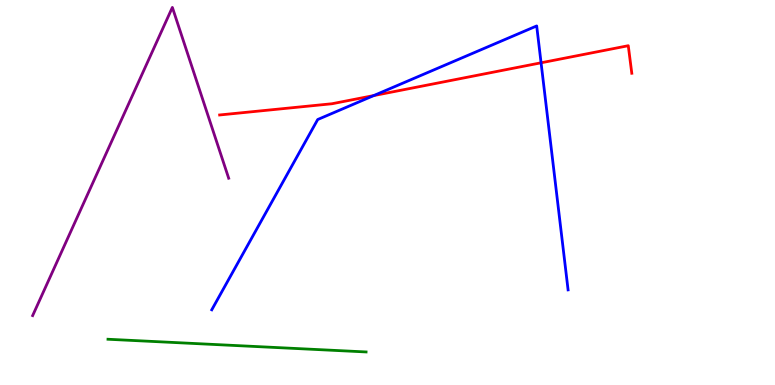[{'lines': ['blue', 'red'], 'intersections': [{'x': 4.82, 'y': 7.52}, {'x': 6.98, 'y': 8.37}]}, {'lines': ['green', 'red'], 'intersections': []}, {'lines': ['purple', 'red'], 'intersections': []}, {'lines': ['blue', 'green'], 'intersections': []}, {'lines': ['blue', 'purple'], 'intersections': []}, {'lines': ['green', 'purple'], 'intersections': []}]